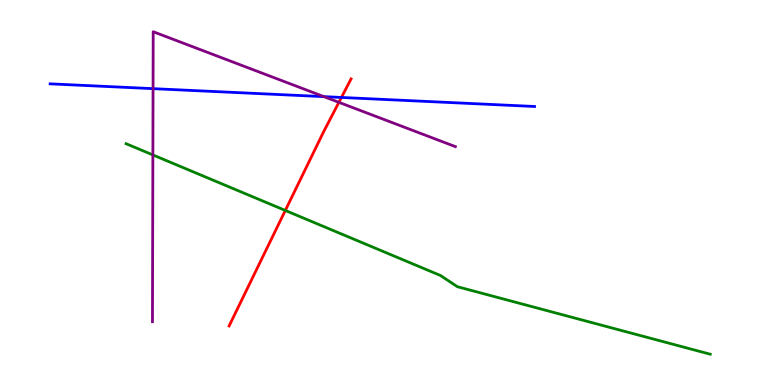[{'lines': ['blue', 'red'], 'intersections': [{'x': 4.41, 'y': 7.47}]}, {'lines': ['green', 'red'], 'intersections': [{'x': 3.68, 'y': 4.53}]}, {'lines': ['purple', 'red'], 'intersections': [{'x': 4.37, 'y': 7.34}]}, {'lines': ['blue', 'green'], 'intersections': []}, {'lines': ['blue', 'purple'], 'intersections': [{'x': 1.97, 'y': 7.7}, {'x': 4.18, 'y': 7.49}]}, {'lines': ['green', 'purple'], 'intersections': [{'x': 1.97, 'y': 5.98}]}]